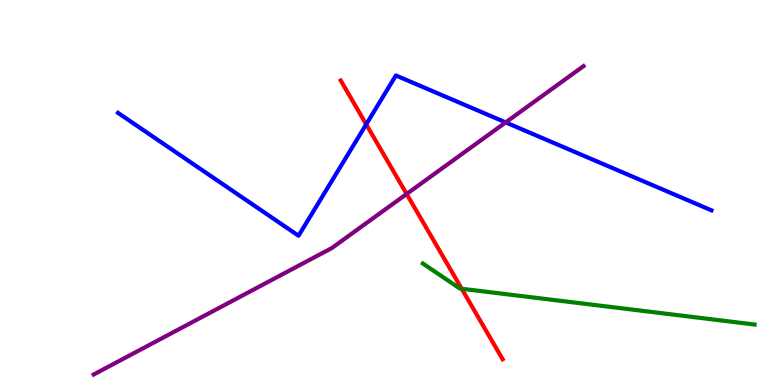[{'lines': ['blue', 'red'], 'intersections': [{'x': 4.73, 'y': 6.77}]}, {'lines': ['green', 'red'], 'intersections': [{'x': 5.96, 'y': 2.5}]}, {'lines': ['purple', 'red'], 'intersections': [{'x': 5.25, 'y': 4.96}]}, {'lines': ['blue', 'green'], 'intersections': []}, {'lines': ['blue', 'purple'], 'intersections': [{'x': 6.52, 'y': 6.82}]}, {'lines': ['green', 'purple'], 'intersections': []}]